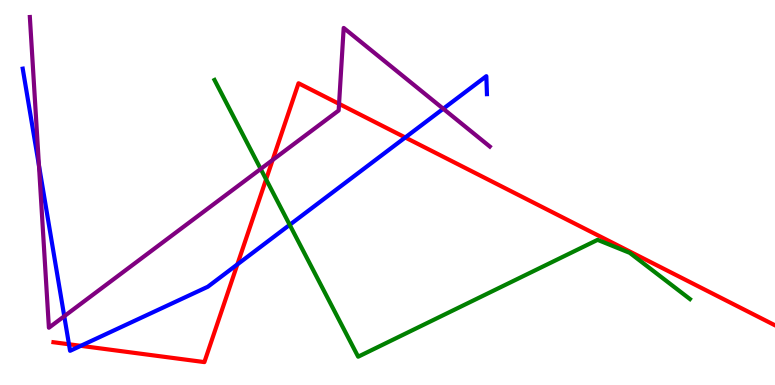[{'lines': ['blue', 'red'], 'intersections': [{'x': 0.89, 'y': 1.06}, {'x': 1.04, 'y': 1.02}, {'x': 3.06, 'y': 3.13}, {'x': 5.23, 'y': 6.43}]}, {'lines': ['green', 'red'], 'intersections': [{'x': 3.43, 'y': 5.34}]}, {'lines': ['purple', 'red'], 'intersections': [{'x': 3.52, 'y': 5.84}, {'x': 4.37, 'y': 7.3}]}, {'lines': ['blue', 'green'], 'intersections': [{'x': 3.74, 'y': 4.16}]}, {'lines': ['blue', 'purple'], 'intersections': [{'x': 0.502, 'y': 5.71}, {'x': 0.829, 'y': 1.79}, {'x': 5.72, 'y': 7.18}]}, {'lines': ['green', 'purple'], 'intersections': [{'x': 3.36, 'y': 5.61}]}]